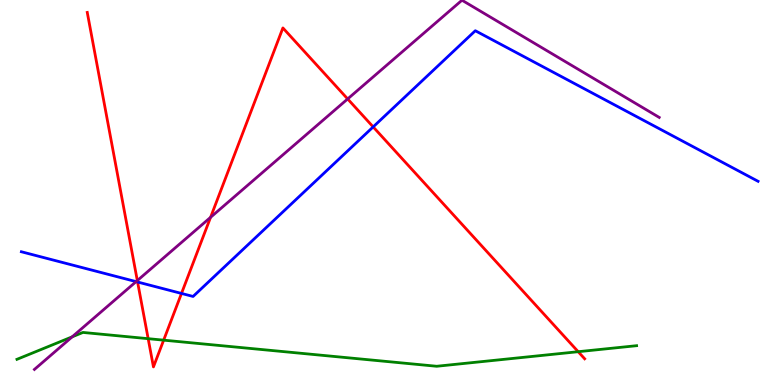[{'lines': ['blue', 'red'], 'intersections': [{'x': 1.78, 'y': 2.68}, {'x': 2.34, 'y': 2.38}, {'x': 4.82, 'y': 6.7}]}, {'lines': ['green', 'red'], 'intersections': [{'x': 1.91, 'y': 1.2}, {'x': 2.11, 'y': 1.16}, {'x': 7.46, 'y': 0.865}]}, {'lines': ['purple', 'red'], 'intersections': [{'x': 1.77, 'y': 2.71}, {'x': 2.72, 'y': 4.36}, {'x': 4.49, 'y': 7.43}]}, {'lines': ['blue', 'green'], 'intersections': []}, {'lines': ['blue', 'purple'], 'intersections': [{'x': 1.76, 'y': 2.69}]}, {'lines': ['green', 'purple'], 'intersections': [{'x': 0.931, 'y': 1.25}]}]